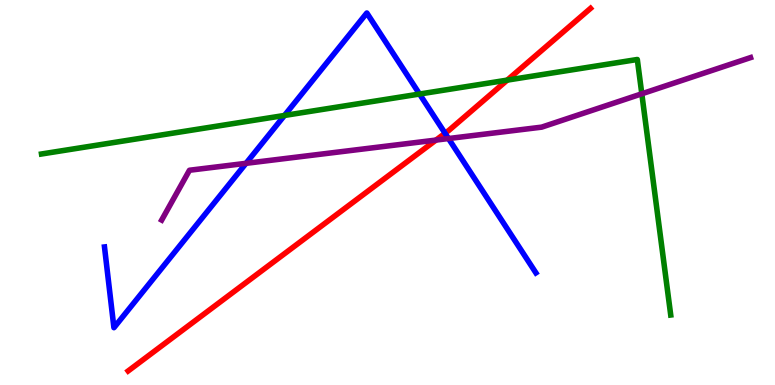[{'lines': ['blue', 'red'], 'intersections': [{'x': 5.74, 'y': 6.54}]}, {'lines': ['green', 'red'], 'intersections': [{'x': 6.55, 'y': 7.92}]}, {'lines': ['purple', 'red'], 'intersections': [{'x': 5.63, 'y': 6.36}]}, {'lines': ['blue', 'green'], 'intersections': [{'x': 3.67, 'y': 7.0}, {'x': 5.41, 'y': 7.56}]}, {'lines': ['blue', 'purple'], 'intersections': [{'x': 3.17, 'y': 5.76}, {'x': 5.79, 'y': 6.4}]}, {'lines': ['green', 'purple'], 'intersections': [{'x': 8.28, 'y': 7.56}]}]